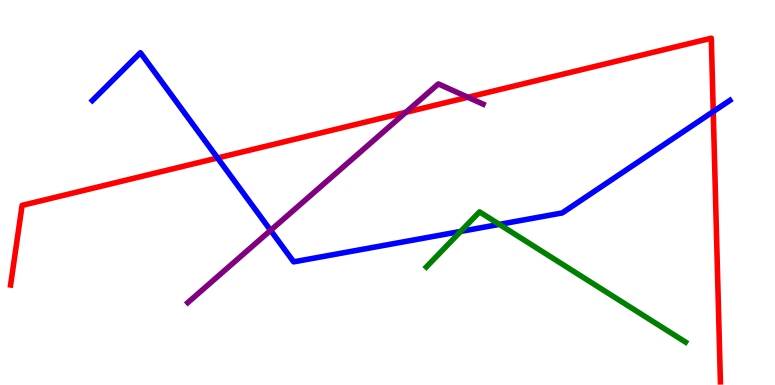[{'lines': ['blue', 'red'], 'intersections': [{'x': 2.81, 'y': 5.9}, {'x': 9.2, 'y': 7.1}]}, {'lines': ['green', 'red'], 'intersections': []}, {'lines': ['purple', 'red'], 'intersections': [{'x': 5.24, 'y': 7.08}, {'x': 6.04, 'y': 7.47}]}, {'lines': ['blue', 'green'], 'intersections': [{'x': 5.94, 'y': 3.99}, {'x': 6.44, 'y': 4.17}]}, {'lines': ['blue', 'purple'], 'intersections': [{'x': 3.49, 'y': 4.02}]}, {'lines': ['green', 'purple'], 'intersections': []}]